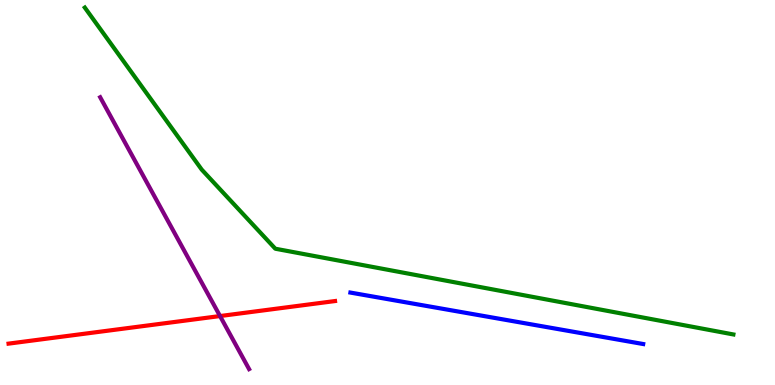[{'lines': ['blue', 'red'], 'intersections': []}, {'lines': ['green', 'red'], 'intersections': []}, {'lines': ['purple', 'red'], 'intersections': [{'x': 2.84, 'y': 1.79}]}, {'lines': ['blue', 'green'], 'intersections': []}, {'lines': ['blue', 'purple'], 'intersections': []}, {'lines': ['green', 'purple'], 'intersections': []}]